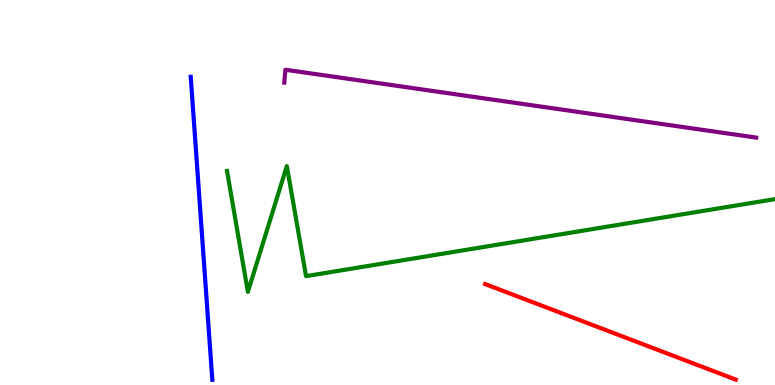[{'lines': ['blue', 'red'], 'intersections': []}, {'lines': ['green', 'red'], 'intersections': []}, {'lines': ['purple', 'red'], 'intersections': []}, {'lines': ['blue', 'green'], 'intersections': []}, {'lines': ['blue', 'purple'], 'intersections': []}, {'lines': ['green', 'purple'], 'intersections': []}]